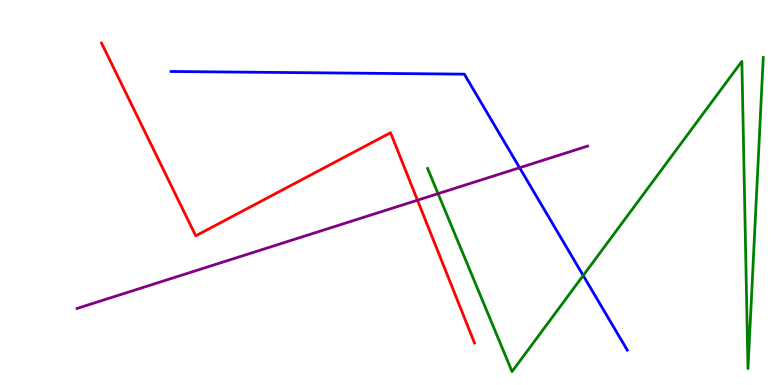[{'lines': ['blue', 'red'], 'intersections': []}, {'lines': ['green', 'red'], 'intersections': []}, {'lines': ['purple', 'red'], 'intersections': [{'x': 5.39, 'y': 4.8}]}, {'lines': ['blue', 'green'], 'intersections': [{'x': 7.53, 'y': 2.84}]}, {'lines': ['blue', 'purple'], 'intersections': [{'x': 6.7, 'y': 5.64}]}, {'lines': ['green', 'purple'], 'intersections': [{'x': 5.65, 'y': 4.97}]}]